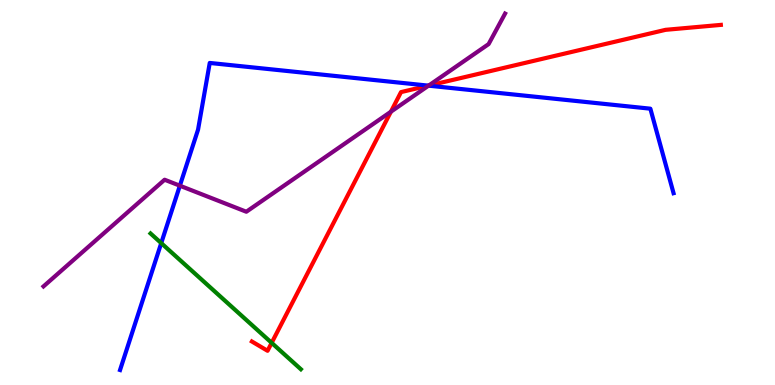[{'lines': ['blue', 'red'], 'intersections': [{'x': 5.53, 'y': 7.78}]}, {'lines': ['green', 'red'], 'intersections': [{'x': 3.51, 'y': 1.09}]}, {'lines': ['purple', 'red'], 'intersections': [{'x': 5.04, 'y': 7.1}, {'x': 5.53, 'y': 7.78}]}, {'lines': ['blue', 'green'], 'intersections': [{'x': 2.08, 'y': 3.69}]}, {'lines': ['blue', 'purple'], 'intersections': [{'x': 2.32, 'y': 5.18}, {'x': 5.53, 'y': 7.78}]}, {'lines': ['green', 'purple'], 'intersections': []}]